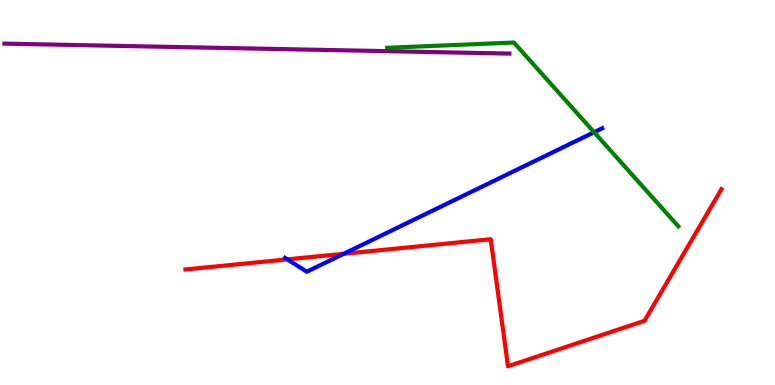[{'lines': ['blue', 'red'], 'intersections': [{'x': 3.71, 'y': 3.26}, {'x': 4.44, 'y': 3.41}]}, {'lines': ['green', 'red'], 'intersections': []}, {'lines': ['purple', 'red'], 'intersections': []}, {'lines': ['blue', 'green'], 'intersections': [{'x': 7.67, 'y': 6.57}]}, {'lines': ['blue', 'purple'], 'intersections': []}, {'lines': ['green', 'purple'], 'intersections': []}]